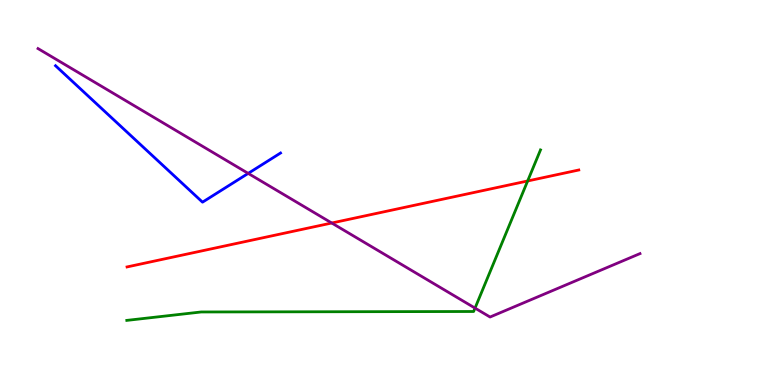[{'lines': ['blue', 'red'], 'intersections': []}, {'lines': ['green', 'red'], 'intersections': [{'x': 6.81, 'y': 5.3}]}, {'lines': ['purple', 'red'], 'intersections': [{'x': 4.28, 'y': 4.21}]}, {'lines': ['blue', 'green'], 'intersections': []}, {'lines': ['blue', 'purple'], 'intersections': [{'x': 3.2, 'y': 5.5}]}, {'lines': ['green', 'purple'], 'intersections': [{'x': 6.13, 'y': 2.0}]}]